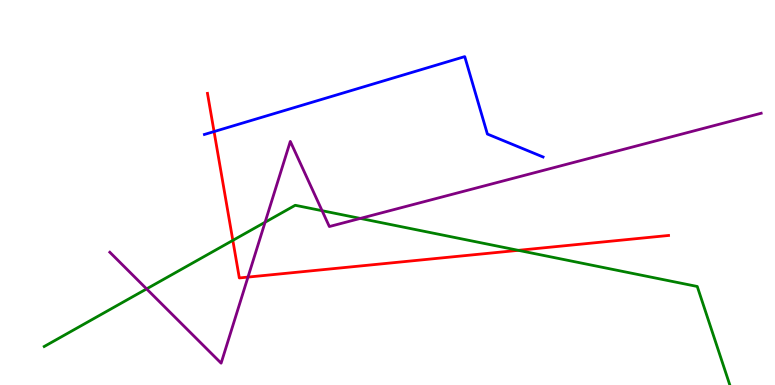[{'lines': ['blue', 'red'], 'intersections': [{'x': 2.76, 'y': 6.58}]}, {'lines': ['green', 'red'], 'intersections': [{'x': 3.0, 'y': 3.76}, {'x': 6.69, 'y': 3.5}]}, {'lines': ['purple', 'red'], 'intersections': [{'x': 3.2, 'y': 2.8}]}, {'lines': ['blue', 'green'], 'intersections': []}, {'lines': ['blue', 'purple'], 'intersections': []}, {'lines': ['green', 'purple'], 'intersections': [{'x': 1.89, 'y': 2.5}, {'x': 3.42, 'y': 4.23}, {'x': 4.16, 'y': 4.53}, {'x': 4.65, 'y': 4.33}]}]